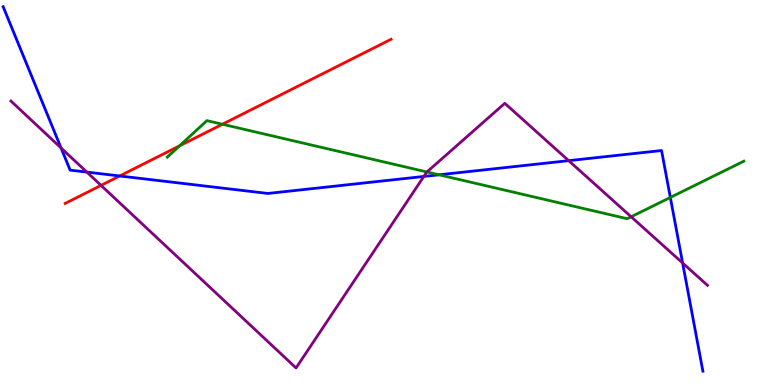[{'lines': ['blue', 'red'], 'intersections': [{'x': 1.54, 'y': 5.43}]}, {'lines': ['green', 'red'], 'intersections': [{'x': 2.32, 'y': 6.21}, {'x': 2.87, 'y': 6.77}]}, {'lines': ['purple', 'red'], 'intersections': [{'x': 1.3, 'y': 5.19}]}, {'lines': ['blue', 'green'], 'intersections': [{'x': 5.66, 'y': 5.46}, {'x': 8.65, 'y': 4.87}]}, {'lines': ['blue', 'purple'], 'intersections': [{'x': 0.788, 'y': 6.16}, {'x': 1.12, 'y': 5.53}, {'x': 5.47, 'y': 5.42}, {'x': 7.34, 'y': 5.83}, {'x': 8.81, 'y': 3.17}]}, {'lines': ['green', 'purple'], 'intersections': [{'x': 5.51, 'y': 5.53}, {'x': 8.14, 'y': 4.37}]}]